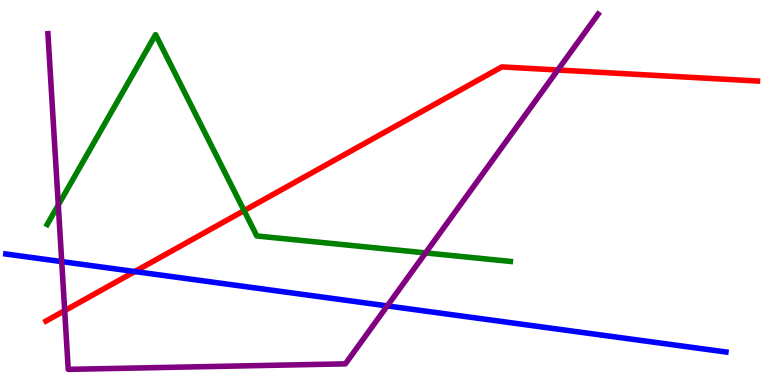[{'lines': ['blue', 'red'], 'intersections': [{'x': 1.74, 'y': 2.95}]}, {'lines': ['green', 'red'], 'intersections': [{'x': 3.15, 'y': 4.53}]}, {'lines': ['purple', 'red'], 'intersections': [{'x': 0.835, 'y': 1.93}, {'x': 7.2, 'y': 8.18}]}, {'lines': ['blue', 'green'], 'intersections': []}, {'lines': ['blue', 'purple'], 'intersections': [{'x': 0.796, 'y': 3.21}, {'x': 5.0, 'y': 2.05}]}, {'lines': ['green', 'purple'], 'intersections': [{'x': 0.752, 'y': 4.67}, {'x': 5.49, 'y': 3.43}]}]